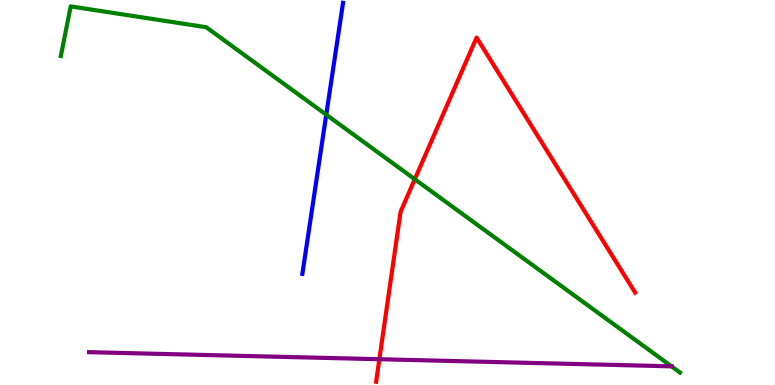[{'lines': ['blue', 'red'], 'intersections': []}, {'lines': ['green', 'red'], 'intersections': [{'x': 5.35, 'y': 5.34}]}, {'lines': ['purple', 'red'], 'intersections': [{'x': 4.89, 'y': 0.669}]}, {'lines': ['blue', 'green'], 'intersections': [{'x': 4.21, 'y': 7.02}]}, {'lines': ['blue', 'purple'], 'intersections': []}, {'lines': ['green', 'purple'], 'intersections': [{'x': 8.66, 'y': 0.485}]}]